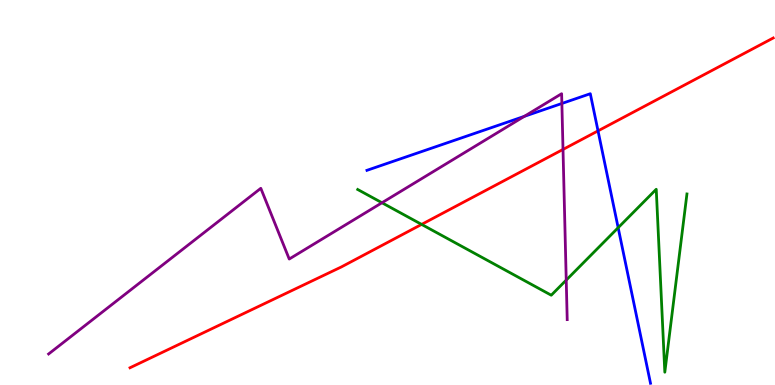[{'lines': ['blue', 'red'], 'intersections': [{'x': 7.72, 'y': 6.6}]}, {'lines': ['green', 'red'], 'intersections': [{'x': 5.44, 'y': 4.17}]}, {'lines': ['purple', 'red'], 'intersections': [{'x': 7.26, 'y': 6.12}]}, {'lines': ['blue', 'green'], 'intersections': [{'x': 7.98, 'y': 4.09}]}, {'lines': ['blue', 'purple'], 'intersections': [{'x': 6.77, 'y': 6.98}, {'x': 7.25, 'y': 7.31}]}, {'lines': ['green', 'purple'], 'intersections': [{'x': 4.93, 'y': 4.73}, {'x': 7.31, 'y': 2.72}]}]